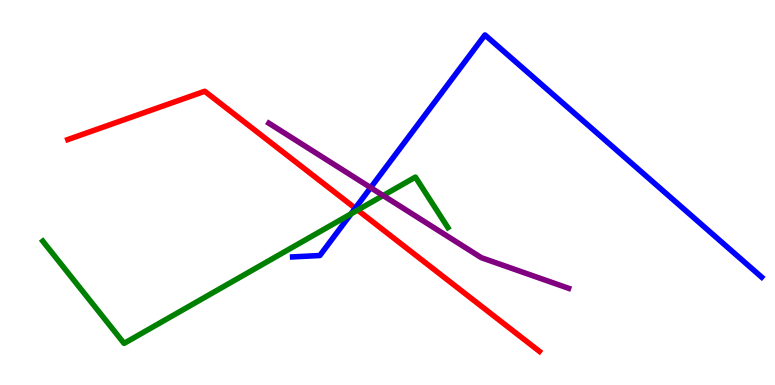[{'lines': ['blue', 'red'], 'intersections': [{'x': 4.58, 'y': 4.59}]}, {'lines': ['green', 'red'], 'intersections': [{'x': 4.61, 'y': 4.54}]}, {'lines': ['purple', 'red'], 'intersections': []}, {'lines': ['blue', 'green'], 'intersections': [{'x': 4.53, 'y': 4.45}]}, {'lines': ['blue', 'purple'], 'intersections': [{'x': 4.78, 'y': 5.13}]}, {'lines': ['green', 'purple'], 'intersections': [{'x': 4.94, 'y': 4.92}]}]